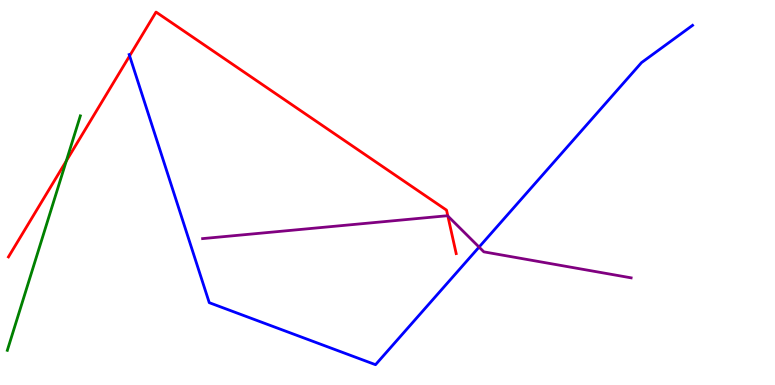[{'lines': ['blue', 'red'], 'intersections': [{'x': 1.67, 'y': 8.55}]}, {'lines': ['green', 'red'], 'intersections': [{'x': 0.856, 'y': 5.82}]}, {'lines': ['purple', 'red'], 'intersections': [{'x': 5.78, 'y': 4.39}]}, {'lines': ['blue', 'green'], 'intersections': []}, {'lines': ['blue', 'purple'], 'intersections': [{'x': 6.18, 'y': 3.58}]}, {'lines': ['green', 'purple'], 'intersections': []}]